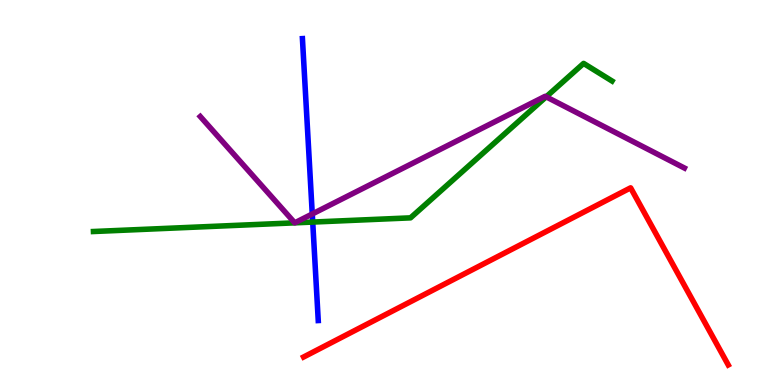[{'lines': ['blue', 'red'], 'intersections': []}, {'lines': ['green', 'red'], 'intersections': []}, {'lines': ['purple', 'red'], 'intersections': []}, {'lines': ['blue', 'green'], 'intersections': [{'x': 4.04, 'y': 4.23}]}, {'lines': ['blue', 'purple'], 'intersections': [{'x': 4.03, 'y': 4.44}]}, {'lines': ['green', 'purple'], 'intersections': [{'x': 7.05, 'y': 7.48}]}]